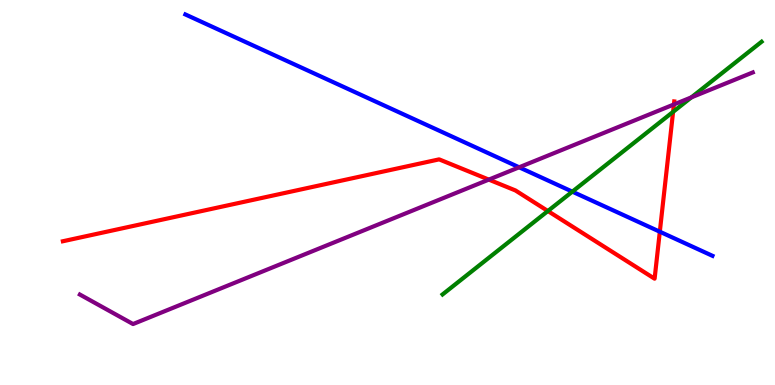[{'lines': ['blue', 'red'], 'intersections': [{'x': 8.51, 'y': 3.98}]}, {'lines': ['green', 'red'], 'intersections': [{'x': 7.07, 'y': 4.52}, {'x': 8.69, 'y': 7.09}]}, {'lines': ['purple', 'red'], 'intersections': [{'x': 6.31, 'y': 5.33}, {'x': 8.7, 'y': 7.29}]}, {'lines': ['blue', 'green'], 'intersections': [{'x': 7.38, 'y': 5.02}]}, {'lines': ['blue', 'purple'], 'intersections': [{'x': 6.7, 'y': 5.65}]}, {'lines': ['green', 'purple'], 'intersections': [{'x': 8.92, 'y': 7.47}]}]